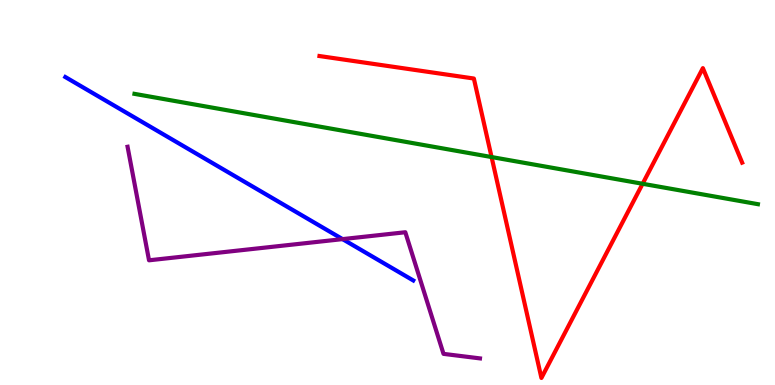[{'lines': ['blue', 'red'], 'intersections': []}, {'lines': ['green', 'red'], 'intersections': [{'x': 6.34, 'y': 5.92}, {'x': 8.29, 'y': 5.23}]}, {'lines': ['purple', 'red'], 'intersections': []}, {'lines': ['blue', 'green'], 'intersections': []}, {'lines': ['blue', 'purple'], 'intersections': [{'x': 4.42, 'y': 3.79}]}, {'lines': ['green', 'purple'], 'intersections': []}]